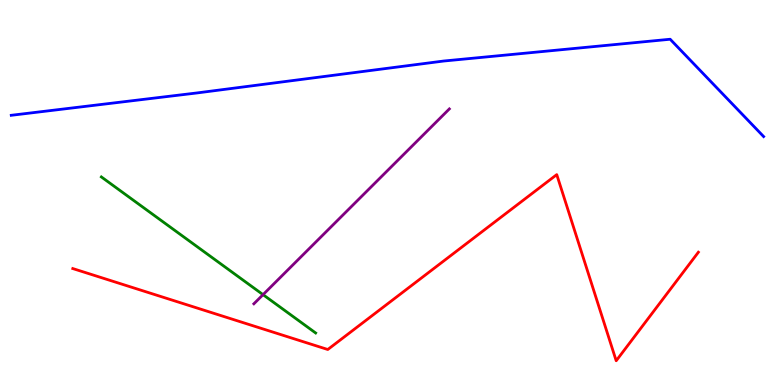[{'lines': ['blue', 'red'], 'intersections': []}, {'lines': ['green', 'red'], 'intersections': []}, {'lines': ['purple', 'red'], 'intersections': []}, {'lines': ['blue', 'green'], 'intersections': []}, {'lines': ['blue', 'purple'], 'intersections': []}, {'lines': ['green', 'purple'], 'intersections': [{'x': 3.39, 'y': 2.35}]}]